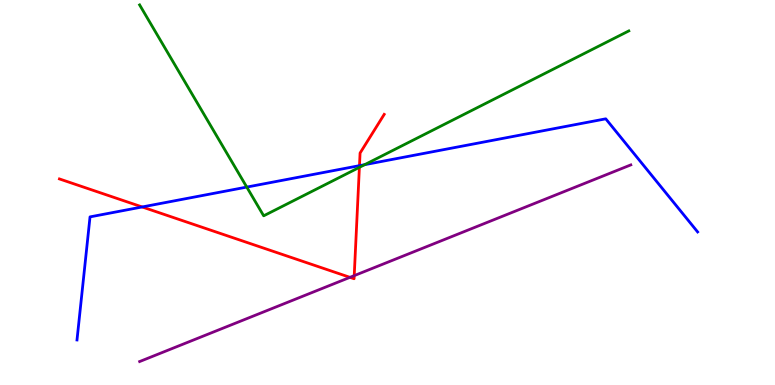[{'lines': ['blue', 'red'], 'intersections': [{'x': 1.83, 'y': 4.62}, {'x': 4.64, 'y': 5.7}]}, {'lines': ['green', 'red'], 'intersections': [{'x': 4.64, 'y': 5.65}]}, {'lines': ['purple', 'red'], 'intersections': [{'x': 4.52, 'y': 2.8}, {'x': 4.57, 'y': 2.84}]}, {'lines': ['blue', 'green'], 'intersections': [{'x': 3.18, 'y': 5.14}, {'x': 4.71, 'y': 5.72}]}, {'lines': ['blue', 'purple'], 'intersections': []}, {'lines': ['green', 'purple'], 'intersections': []}]